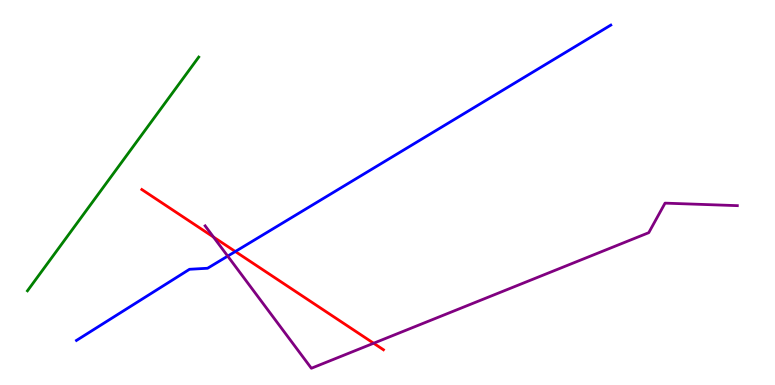[{'lines': ['blue', 'red'], 'intersections': [{'x': 3.04, 'y': 3.47}]}, {'lines': ['green', 'red'], 'intersections': []}, {'lines': ['purple', 'red'], 'intersections': [{'x': 2.75, 'y': 3.84}, {'x': 4.82, 'y': 1.08}]}, {'lines': ['blue', 'green'], 'intersections': []}, {'lines': ['blue', 'purple'], 'intersections': [{'x': 2.94, 'y': 3.35}]}, {'lines': ['green', 'purple'], 'intersections': []}]